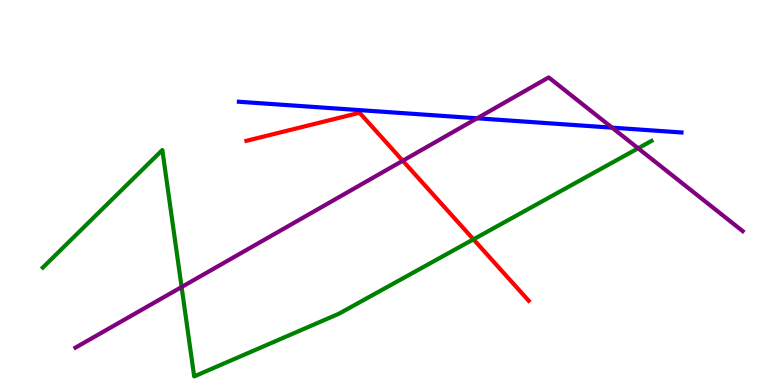[{'lines': ['blue', 'red'], 'intersections': []}, {'lines': ['green', 'red'], 'intersections': [{'x': 6.11, 'y': 3.78}]}, {'lines': ['purple', 'red'], 'intersections': [{'x': 5.2, 'y': 5.82}]}, {'lines': ['blue', 'green'], 'intersections': []}, {'lines': ['blue', 'purple'], 'intersections': [{'x': 6.16, 'y': 6.93}, {'x': 7.9, 'y': 6.68}]}, {'lines': ['green', 'purple'], 'intersections': [{'x': 2.34, 'y': 2.55}, {'x': 8.23, 'y': 6.15}]}]